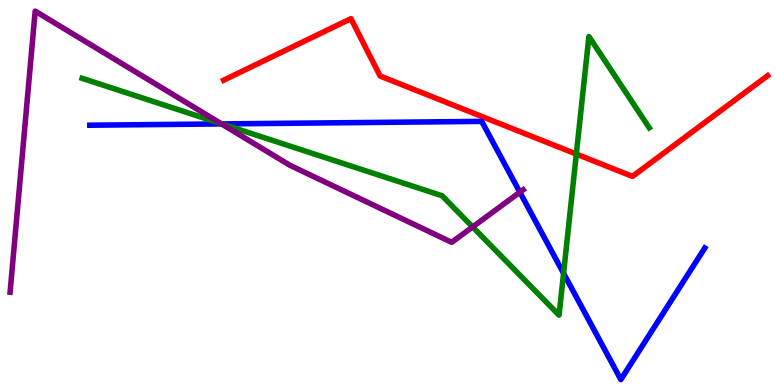[{'lines': ['blue', 'red'], 'intersections': []}, {'lines': ['green', 'red'], 'intersections': [{'x': 7.44, 'y': 6.0}]}, {'lines': ['purple', 'red'], 'intersections': []}, {'lines': ['blue', 'green'], 'intersections': [{'x': 2.86, 'y': 6.78}, {'x': 7.27, 'y': 2.9}]}, {'lines': ['blue', 'purple'], 'intersections': [{'x': 2.86, 'y': 6.78}, {'x': 6.71, 'y': 5.01}]}, {'lines': ['green', 'purple'], 'intersections': [{'x': 2.85, 'y': 6.79}, {'x': 6.1, 'y': 4.11}]}]